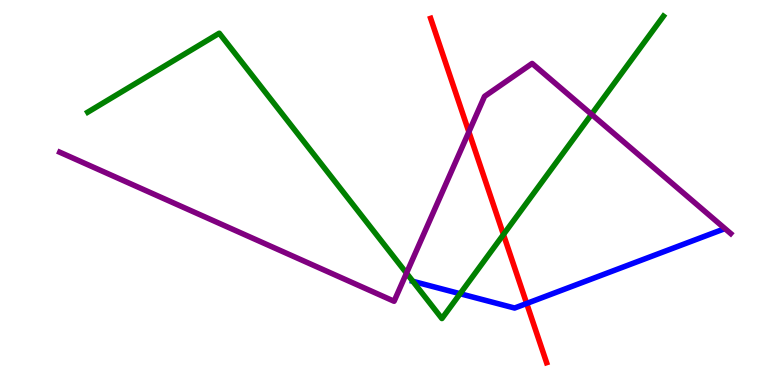[{'lines': ['blue', 'red'], 'intersections': [{'x': 6.8, 'y': 2.12}]}, {'lines': ['green', 'red'], 'intersections': [{'x': 6.5, 'y': 3.91}]}, {'lines': ['purple', 'red'], 'intersections': [{'x': 6.05, 'y': 6.57}]}, {'lines': ['blue', 'green'], 'intersections': [{'x': 5.33, 'y': 2.69}, {'x': 5.94, 'y': 2.37}]}, {'lines': ['blue', 'purple'], 'intersections': []}, {'lines': ['green', 'purple'], 'intersections': [{'x': 5.25, 'y': 2.9}, {'x': 7.63, 'y': 7.03}]}]